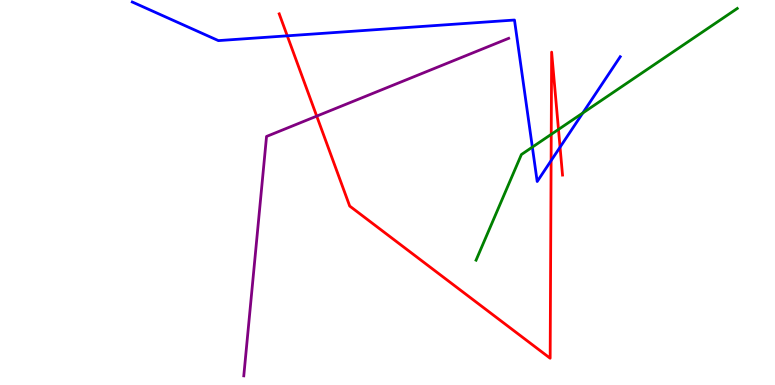[{'lines': ['blue', 'red'], 'intersections': [{'x': 3.71, 'y': 9.07}, {'x': 7.11, 'y': 5.83}, {'x': 7.23, 'y': 6.18}]}, {'lines': ['green', 'red'], 'intersections': [{'x': 7.11, 'y': 6.51}, {'x': 7.21, 'y': 6.64}]}, {'lines': ['purple', 'red'], 'intersections': [{'x': 4.09, 'y': 6.98}]}, {'lines': ['blue', 'green'], 'intersections': [{'x': 6.87, 'y': 6.18}, {'x': 7.52, 'y': 7.07}]}, {'lines': ['blue', 'purple'], 'intersections': []}, {'lines': ['green', 'purple'], 'intersections': []}]